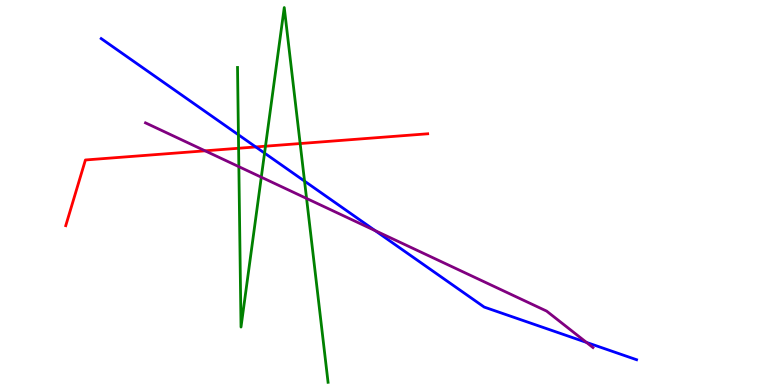[{'lines': ['blue', 'red'], 'intersections': [{'x': 3.3, 'y': 6.18}]}, {'lines': ['green', 'red'], 'intersections': [{'x': 3.08, 'y': 6.15}, {'x': 3.43, 'y': 6.2}, {'x': 3.87, 'y': 6.27}]}, {'lines': ['purple', 'red'], 'intersections': [{'x': 2.65, 'y': 6.08}]}, {'lines': ['blue', 'green'], 'intersections': [{'x': 3.08, 'y': 6.5}, {'x': 3.41, 'y': 6.02}, {'x': 3.93, 'y': 5.3}]}, {'lines': ['blue', 'purple'], 'intersections': [{'x': 4.84, 'y': 4.01}, {'x': 7.57, 'y': 1.11}]}, {'lines': ['green', 'purple'], 'intersections': [{'x': 3.08, 'y': 5.67}, {'x': 3.37, 'y': 5.4}, {'x': 3.96, 'y': 4.85}]}]